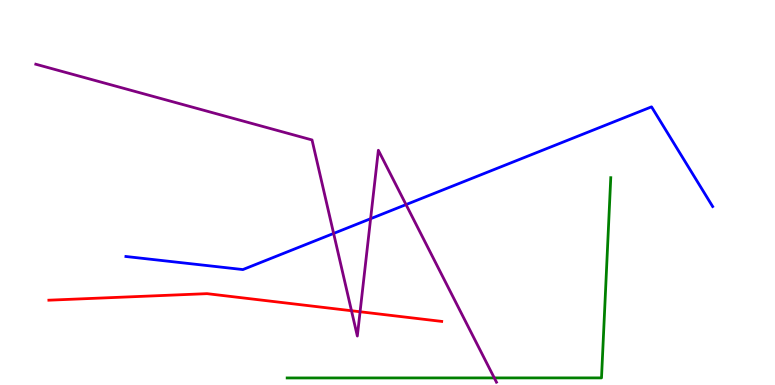[{'lines': ['blue', 'red'], 'intersections': []}, {'lines': ['green', 'red'], 'intersections': []}, {'lines': ['purple', 'red'], 'intersections': [{'x': 4.54, 'y': 1.93}, {'x': 4.65, 'y': 1.9}]}, {'lines': ['blue', 'green'], 'intersections': []}, {'lines': ['blue', 'purple'], 'intersections': [{'x': 4.3, 'y': 3.94}, {'x': 4.78, 'y': 4.32}, {'x': 5.24, 'y': 4.69}]}, {'lines': ['green', 'purple'], 'intersections': [{'x': 6.38, 'y': 0.184}]}]